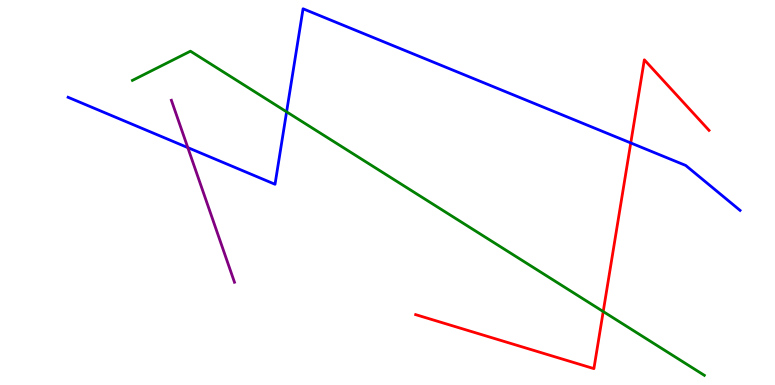[{'lines': ['blue', 'red'], 'intersections': [{'x': 8.14, 'y': 6.29}]}, {'lines': ['green', 'red'], 'intersections': [{'x': 7.78, 'y': 1.91}]}, {'lines': ['purple', 'red'], 'intersections': []}, {'lines': ['blue', 'green'], 'intersections': [{'x': 3.7, 'y': 7.1}]}, {'lines': ['blue', 'purple'], 'intersections': [{'x': 2.42, 'y': 6.17}]}, {'lines': ['green', 'purple'], 'intersections': []}]